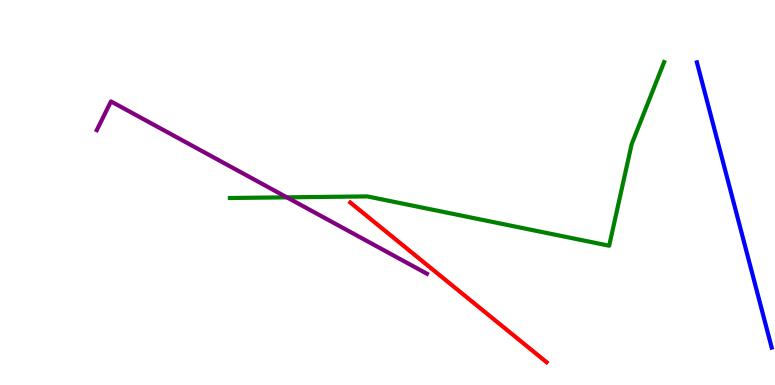[{'lines': ['blue', 'red'], 'intersections': []}, {'lines': ['green', 'red'], 'intersections': []}, {'lines': ['purple', 'red'], 'intersections': []}, {'lines': ['blue', 'green'], 'intersections': []}, {'lines': ['blue', 'purple'], 'intersections': []}, {'lines': ['green', 'purple'], 'intersections': [{'x': 3.7, 'y': 4.87}]}]